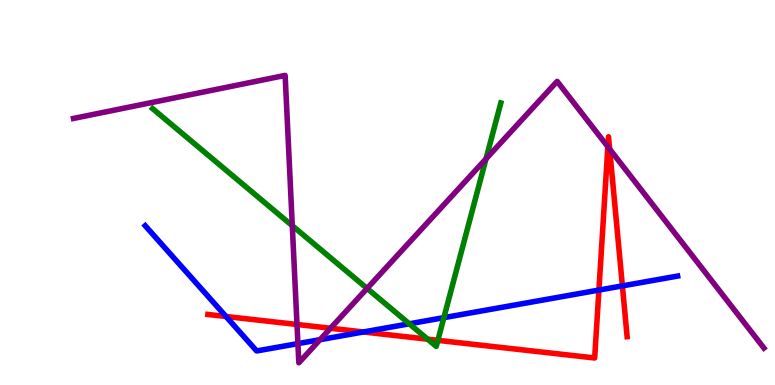[{'lines': ['blue', 'red'], 'intersections': [{'x': 2.92, 'y': 1.78}, {'x': 4.69, 'y': 1.38}, {'x': 7.73, 'y': 2.47}, {'x': 8.03, 'y': 2.57}]}, {'lines': ['green', 'red'], 'intersections': [{'x': 5.52, 'y': 1.19}, {'x': 5.65, 'y': 1.16}]}, {'lines': ['purple', 'red'], 'intersections': [{'x': 3.83, 'y': 1.57}, {'x': 4.26, 'y': 1.47}, {'x': 7.84, 'y': 6.19}, {'x': 7.87, 'y': 6.13}]}, {'lines': ['blue', 'green'], 'intersections': [{'x': 5.28, 'y': 1.59}, {'x': 5.73, 'y': 1.75}]}, {'lines': ['blue', 'purple'], 'intersections': [{'x': 3.84, 'y': 1.07}, {'x': 4.13, 'y': 1.18}]}, {'lines': ['green', 'purple'], 'intersections': [{'x': 3.77, 'y': 4.14}, {'x': 4.74, 'y': 2.51}, {'x': 6.27, 'y': 5.87}]}]